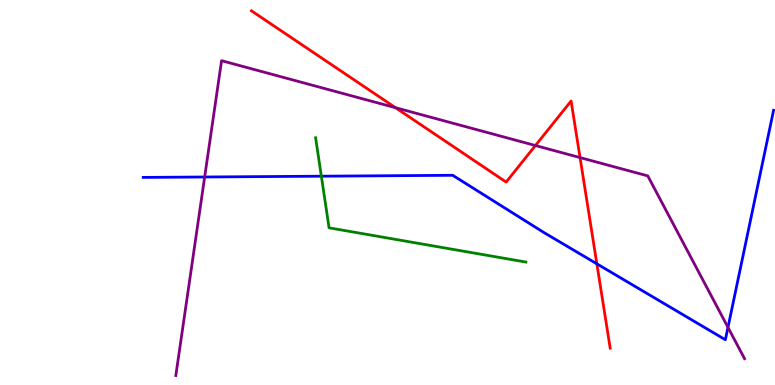[{'lines': ['blue', 'red'], 'intersections': [{'x': 7.7, 'y': 3.15}]}, {'lines': ['green', 'red'], 'intersections': []}, {'lines': ['purple', 'red'], 'intersections': [{'x': 5.1, 'y': 7.2}, {'x': 6.91, 'y': 6.22}, {'x': 7.48, 'y': 5.91}]}, {'lines': ['blue', 'green'], 'intersections': [{'x': 4.15, 'y': 5.42}]}, {'lines': ['blue', 'purple'], 'intersections': [{'x': 2.64, 'y': 5.4}, {'x': 9.39, 'y': 1.5}]}, {'lines': ['green', 'purple'], 'intersections': []}]